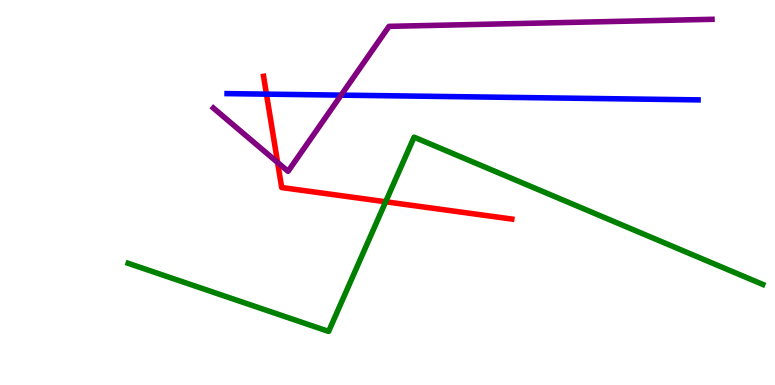[{'lines': ['blue', 'red'], 'intersections': [{'x': 3.44, 'y': 7.55}]}, {'lines': ['green', 'red'], 'intersections': [{'x': 4.98, 'y': 4.76}]}, {'lines': ['purple', 'red'], 'intersections': [{'x': 3.58, 'y': 5.78}]}, {'lines': ['blue', 'green'], 'intersections': []}, {'lines': ['blue', 'purple'], 'intersections': [{'x': 4.4, 'y': 7.53}]}, {'lines': ['green', 'purple'], 'intersections': []}]